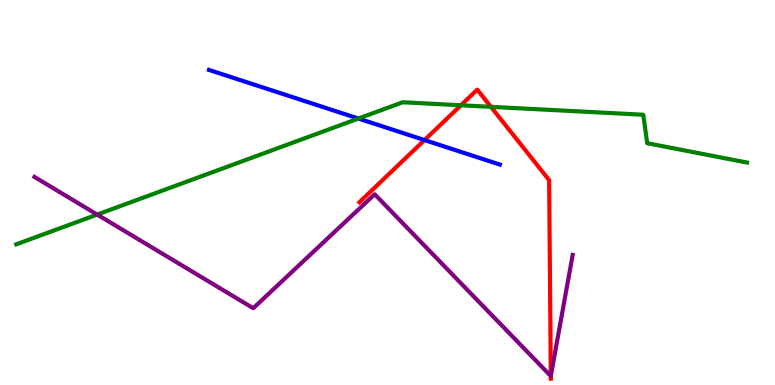[{'lines': ['blue', 'red'], 'intersections': [{'x': 5.48, 'y': 6.36}]}, {'lines': ['green', 'red'], 'intersections': [{'x': 5.95, 'y': 7.27}, {'x': 6.33, 'y': 7.23}]}, {'lines': ['purple', 'red'], 'intersections': [{'x': 7.11, 'y': 0.235}]}, {'lines': ['blue', 'green'], 'intersections': [{'x': 4.62, 'y': 6.92}]}, {'lines': ['blue', 'purple'], 'intersections': []}, {'lines': ['green', 'purple'], 'intersections': [{'x': 1.25, 'y': 4.43}]}]